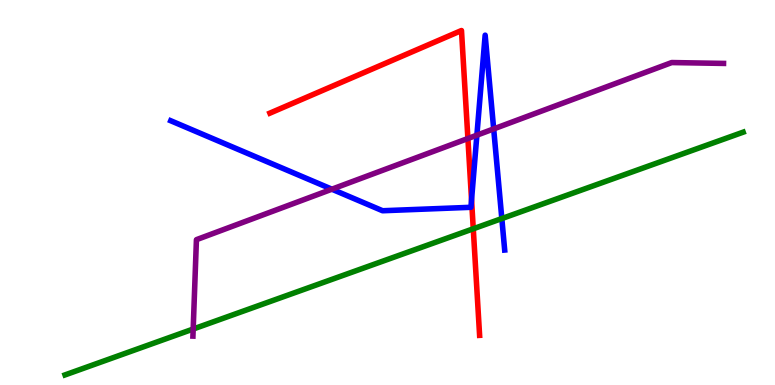[{'lines': ['blue', 'red'], 'intersections': [{'x': 6.08, 'y': 4.81}]}, {'lines': ['green', 'red'], 'intersections': [{'x': 6.11, 'y': 4.06}]}, {'lines': ['purple', 'red'], 'intersections': [{'x': 6.04, 'y': 6.4}]}, {'lines': ['blue', 'green'], 'intersections': [{'x': 6.48, 'y': 4.32}]}, {'lines': ['blue', 'purple'], 'intersections': [{'x': 4.28, 'y': 5.09}, {'x': 6.15, 'y': 6.49}, {'x': 6.37, 'y': 6.65}]}, {'lines': ['green', 'purple'], 'intersections': [{'x': 2.49, 'y': 1.45}]}]